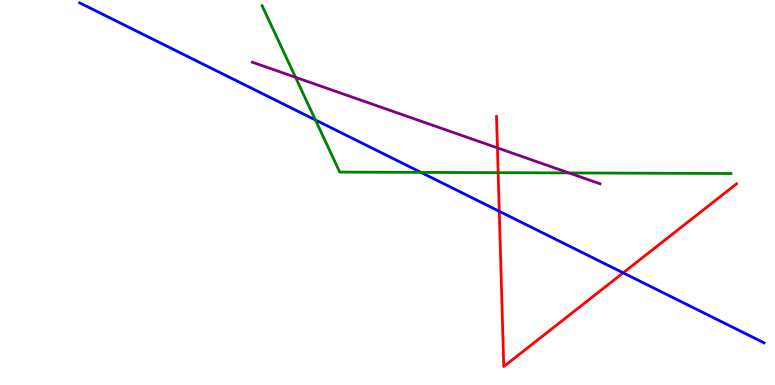[{'lines': ['blue', 'red'], 'intersections': [{'x': 6.44, 'y': 4.51}, {'x': 8.04, 'y': 2.91}]}, {'lines': ['green', 'red'], 'intersections': [{'x': 6.43, 'y': 5.52}]}, {'lines': ['purple', 'red'], 'intersections': [{'x': 6.42, 'y': 6.16}]}, {'lines': ['blue', 'green'], 'intersections': [{'x': 4.07, 'y': 6.88}, {'x': 5.43, 'y': 5.52}]}, {'lines': ['blue', 'purple'], 'intersections': []}, {'lines': ['green', 'purple'], 'intersections': [{'x': 3.81, 'y': 7.99}, {'x': 7.34, 'y': 5.51}]}]